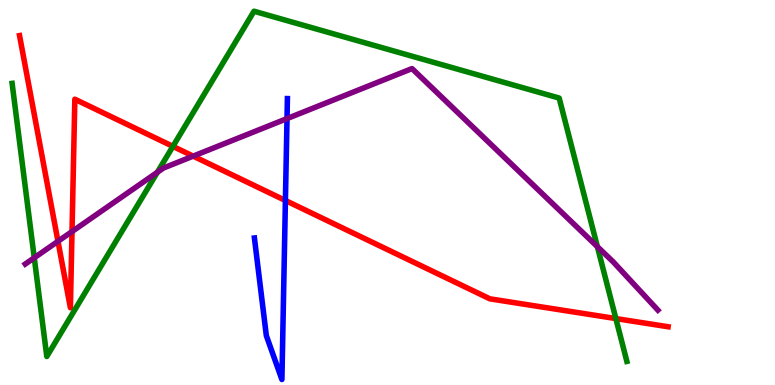[{'lines': ['blue', 'red'], 'intersections': [{'x': 3.68, 'y': 4.79}]}, {'lines': ['green', 'red'], 'intersections': [{'x': 2.23, 'y': 6.2}, {'x': 7.95, 'y': 1.73}]}, {'lines': ['purple', 'red'], 'intersections': [{'x': 0.748, 'y': 3.73}, {'x': 0.929, 'y': 3.99}, {'x': 2.49, 'y': 5.94}]}, {'lines': ['blue', 'green'], 'intersections': []}, {'lines': ['blue', 'purple'], 'intersections': [{'x': 3.7, 'y': 6.92}]}, {'lines': ['green', 'purple'], 'intersections': [{'x': 0.442, 'y': 3.3}, {'x': 2.03, 'y': 5.53}, {'x': 7.71, 'y': 3.59}]}]